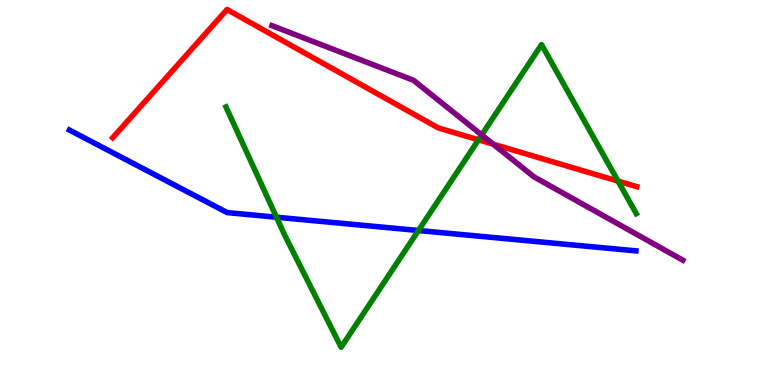[{'lines': ['blue', 'red'], 'intersections': []}, {'lines': ['green', 'red'], 'intersections': [{'x': 6.17, 'y': 6.37}, {'x': 7.97, 'y': 5.3}]}, {'lines': ['purple', 'red'], 'intersections': [{'x': 6.36, 'y': 6.25}]}, {'lines': ['blue', 'green'], 'intersections': [{'x': 3.57, 'y': 4.36}, {'x': 5.4, 'y': 4.01}]}, {'lines': ['blue', 'purple'], 'intersections': []}, {'lines': ['green', 'purple'], 'intersections': [{'x': 6.22, 'y': 6.49}]}]